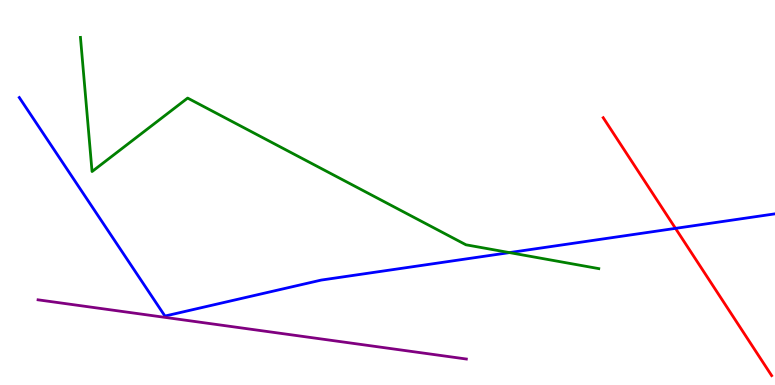[{'lines': ['blue', 'red'], 'intersections': [{'x': 8.72, 'y': 4.07}]}, {'lines': ['green', 'red'], 'intersections': []}, {'lines': ['purple', 'red'], 'intersections': []}, {'lines': ['blue', 'green'], 'intersections': [{'x': 6.57, 'y': 3.44}]}, {'lines': ['blue', 'purple'], 'intersections': []}, {'lines': ['green', 'purple'], 'intersections': []}]